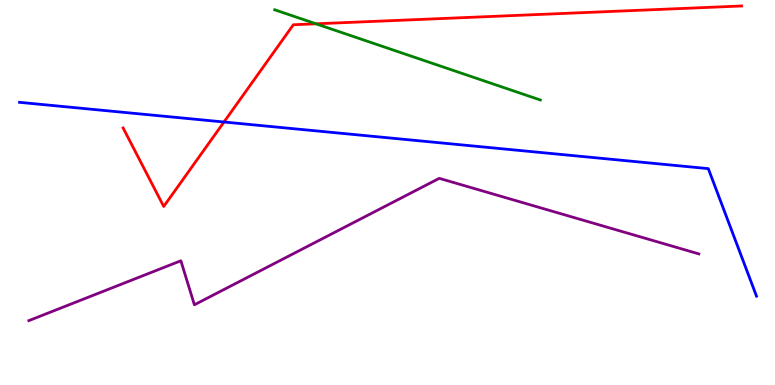[{'lines': ['blue', 'red'], 'intersections': [{'x': 2.89, 'y': 6.83}]}, {'lines': ['green', 'red'], 'intersections': [{'x': 4.08, 'y': 9.38}]}, {'lines': ['purple', 'red'], 'intersections': []}, {'lines': ['blue', 'green'], 'intersections': []}, {'lines': ['blue', 'purple'], 'intersections': []}, {'lines': ['green', 'purple'], 'intersections': []}]